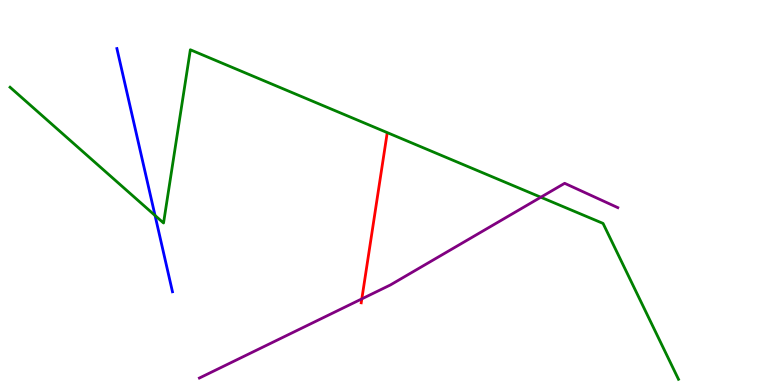[{'lines': ['blue', 'red'], 'intersections': []}, {'lines': ['green', 'red'], 'intersections': []}, {'lines': ['purple', 'red'], 'intersections': [{'x': 4.67, 'y': 2.24}]}, {'lines': ['blue', 'green'], 'intersections': [{'x': 2.0, 'y': 4.4}]}, {'lines': ['blue', 'purple'], 'intersections': []}, {'lines': ['green', 'purple'], 'intersections': [{'x': 6.98, 'y': 4.88}]}]